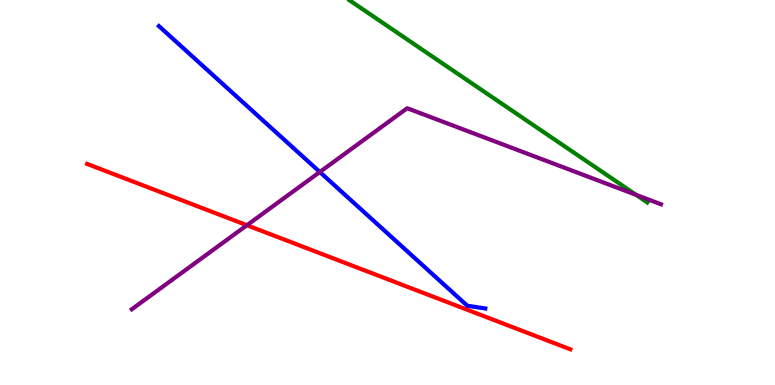[{'lines': ['blue', 'red'], 'intersections': []}, {'lines': ['green', 'red'], 'intersections': []}, {'lines': ['purple', 'red'], 'intersections': [{'x': 3.19, 'y': 4.15}]}, {'lines': ['blue', 'green'], 'intersections': []}, {'lines': ['blue', 'purple'], 'intersections': [{'x': 4.13, 'y': 5.53}]}, {'lines': ['green', 'purple'], 'intersections': [{'x': 8.21, 'y': 4.94}]}]